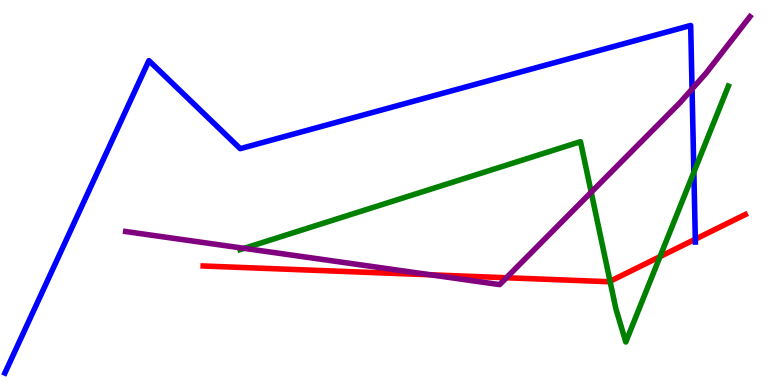[{'lines': ['blue', 'red'], 'intersections': [{'x': 8.97, 'y': 3.79}]}, {'lines': ['green', 'red'], 'intersections': [{'x': 7.87, 'y': 2.69}, {'x': 8.52, 'y': 3.33}]}, {'lines': ['purple', 'red'], 'intersections': [{'x': 5.56, 'y': 2.86}, {'x': 6.53, 'y': 2.79}]}, {'lines': ['blue', 'green'], 'intersections': [{'x': 8.95, 'y': 5.53}]}, {'lines': ['blue', 'purple'], 'intersections': [{'x': 8.93, 'y': 7.69}]}, {'lines': ['green', 'purple'], 'intersections': [{'x': 3.15, 'y': 3.55}, {'x': 7.63, 'y': 5.01}]}]